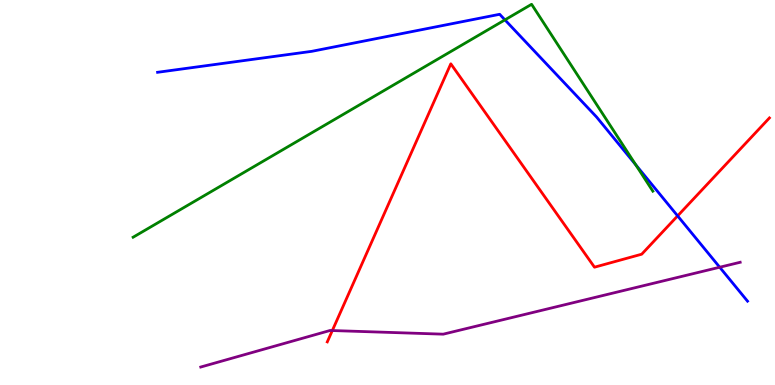[{'lines': ['blue', 'red'], 'intersections': [{'x': 8.74, 'y': 4.39}]}, {'lines': ['green', 'red'], 'intersections': []}, {'lines': ['purple', 'red'], 'intersections': [{'x': 4.29, 'y': 1.41}]}, {'lines': ['blue', 'green'], 'intersections': [{'x': 6.52, 'y': 9.48}, {'x': 8.2, 'y': 5.72}]}, {'lines': ['blue', 'purple'], 'intersections': [{'x': 9.29, 'y': 3.06}]}, {'lines': ['green', 'purple'], 'intersections': []}]